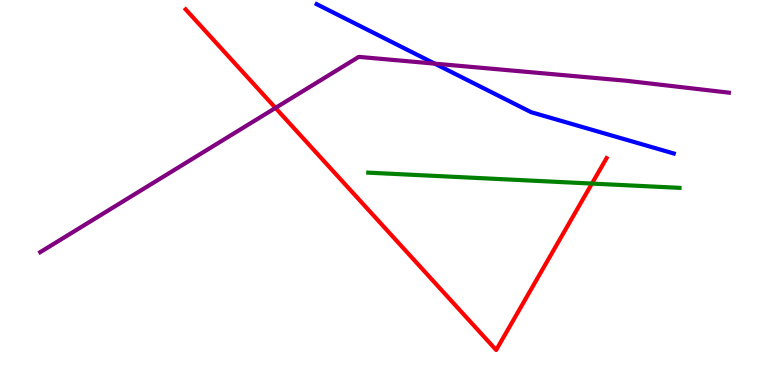[{'lines': ['blue', 'red'], 'intersections': []}, {'lines': ['green', 'red'], 'intersections': [{'x': 7.64, 'y': 5.23}]}, {'lines': ['purple', 'red'], 'intersections': [{'x': 3.55, 'y': 7.2}]}, {'lines': ['blue', 'green'], 'intersections': []}, {'lines': ['blue', 'purple'], 'intersections': [{'x': 5.61, 'y': 8.35}]}, {'lines': ['green', 'purple'], 'intersections': []}]